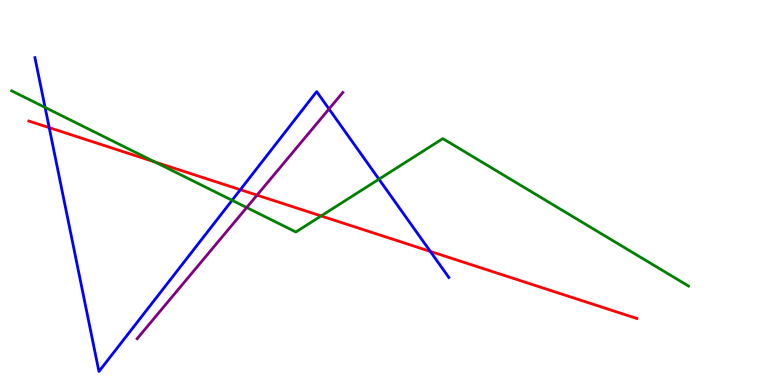[{'lines': ['blue', 'red'], 'intersections': [{'x': 0.635, 'y': 6.68}, {'x': 3.1, 'y': 5.07}, {'x': 5.55, 'y': 3.47}]}, {'lines': ['green', 'red'], 'intersections': [{'x': 2.0, 'y': 5.79}, {'x': 4.14, 'y': 4.39}]}, {'lines': ['purple', 'red'], 'intersections': [{'x': 3.32, 'y': 4.93}]}, {'lines': ['blue', 'green'], 'intersections': [{'x': 0.582, 'y': 7.21}, {'x': 2.99, 'y': 4.8}, {'x': 4.89, 'y': 5.35}]}, {'lines': ['blue', 'purple'], 'intersections': [{'x': 4.25, 'y': 7.17}]}, {'lines': ['green', 'purple'], 'intersections': [{'x': 3.18, 'y': 4.61}]}]